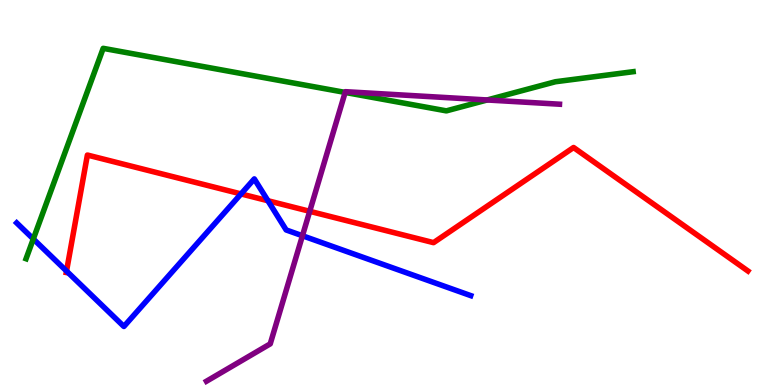[{'lines': ['blue', 'red'], 'intersections': [{'x': 0.858, 'y': 2.96}, {'x': 3.11, 'y': 4.96}, {'x': 3.46, 'y': 4.79}]}, {'lines': ['green', 'red'], 'intersections': []}, {'lines': ['purple', 'red'], 'intersections': [{'x': 4.0, 'y': 4.51}]}, {'lines': ['blue', 'green'], 'intersections': [{'x': 0.43, 'y': 3.79}]}, {'lines': ['blue', 'purple'], 'intersections': [{'x': 3.9, 'y': 3.88}]}, {'lines': ['green', 'purple'], 'intersections': [{'x': 4.45, 'y': 7.6}, {'x': 6.29, 'y': 7.4}]}]